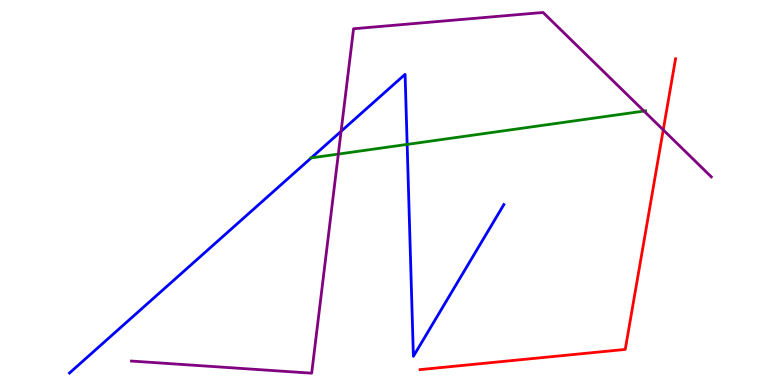[{'lines': ['blue', 'red'], 'intersections': []}, {'lines': ['green', 'red'], 'intersections': []}, {'lines': ['purple', 'red'], 'intersections': [{'x': 8.56, 'y': 6.63}]}, {'lines': ['blue', 'green'], 'intersections': [{'x': 4.02, 'y': 5.9}, {'x': 5.25, 'y': 6.25}]}, {'lines': ['blue', 'purple'], 'intersections': [{'x': 4.4, 'y': 6.59}]}, {'lines': ['green', 'purple'], 'intersections': [{'x': 4.37, 'y': 6.0}, {'x': 8.31, 'y': 7.11}]}]